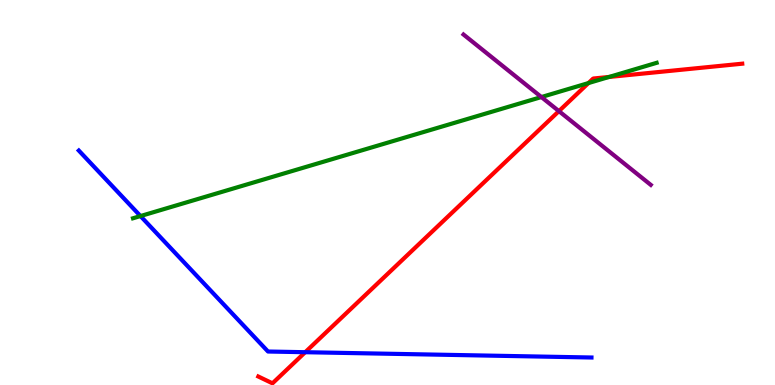[{'lines': ['blue', 'red'], 'intersections': [{'x': 3.94, 'y': 0.852}]}, {'lines': ['green', 'red'], 'intersections': [{'x': 7.59, 'y': 7.84}, {'x': 7.86, 'y': 8.0}]}, {'lines': ['purple', 'red'], 'intersections': [{'x': 7.21, 'y': 7.11}]}, {'lines': ['blue', 'green'], 'intersections': [{'x': 1.81, 'y': 4.39}]}, {'lines': ['blue', 'purple'], 'intersections': []}, {'lines': ['green', 'purple'], 'intersections': [{'x': 6.99, 'y': 7.48}]}]